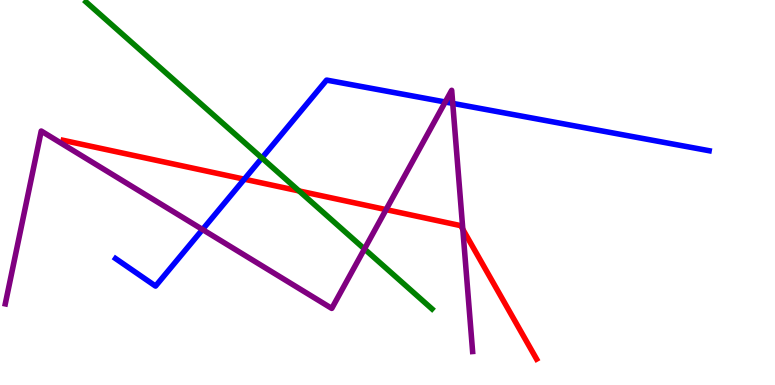[{'lines': ['blue', 'red'], 'intersections': [{'x': 3.15, 'y': 5.35}]}, {'lines': ['green', 'red'], 'intersections': [{'x': 3.86, 'y': 5.04}]}, {'lines': ['purple', 'red'], 'intersections': [{'x': 4.98, 'y': 4.56}, {'x': 5.97, 'y': 4.04}]}, {'lines': ['blue', 'green'], 'intersections': [{'x': 3.38, 'y': 5.9}]}, {'lines': ['blue', 'purple'], 'intersections': [{'x': 2.61, 'y': 4.04}, {'x': 5.75, 'y': 7.35}, {'x': 5.84, 'y': 7.31}]}, {'lines': ['green', 'purple'], 'intersections': [{'x': 4.7, 'y': 3.53}]}]